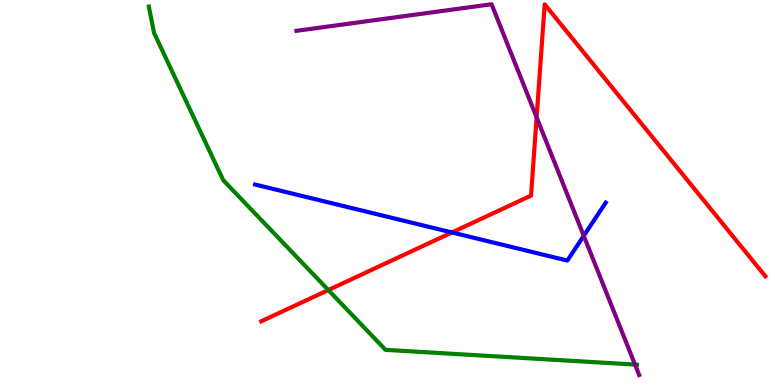[{'lines': ['blue', 'red'], 'intersections': [{'x': 5.83, 'y': 3.96}]}, {'lines': ['green', 'red'], 'intersections': [{'x': 4.24, 'y': 2.47}]}, {'lines': ['purple', 'red'], 'intersections': [{'x': 6.92, 'y': 6.95}]}, {'lines': ['blue', 'green'], 'intersections': []}, {'lines': ['blue', 'purple'], 'intersections': [{'x': 7.53, 'y': 3.88}]}, {'lines': ['green', 'purple'], 'intersections': [{'x': 8.19, 'y': 0.531}]}]